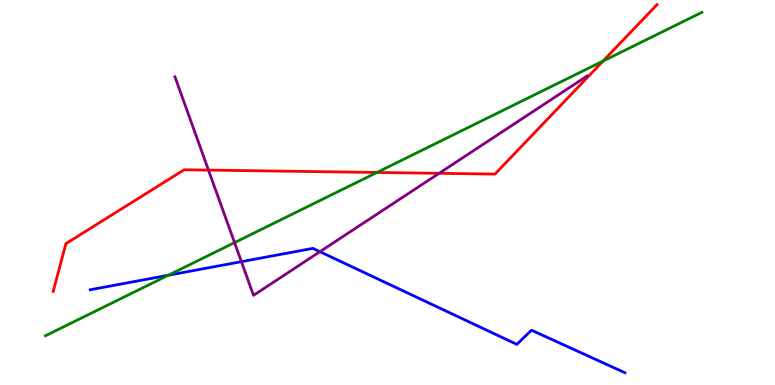[{'lines': ['blue', 'red'], 'intersections': []}, {'lines': ['green', 'red'], 'intersections': [{'x': 4.86, 'y': 5.52}, {'x': 7.78, 'y': 8.41}]}, {'lines': ['purple', 'red'], 'intersections': [{'x': 2.69, 'y': 5.58}, {'x': 5.67, 'y': 5.5}]}, {'lines': ['blue', 'green'], 'intersections': [{'x': 2.17, 'y': 2.85}]}, {'lines': ['blue', 'purple'], 'intersections': [{'x': 3.11, 'y': 3.2}, {'x': 4.13, 'y': 3.46}]}, {'lines': ['green', 'purple'], 'intersections': [{'x': 3.03, 'y': 3.7}]}]